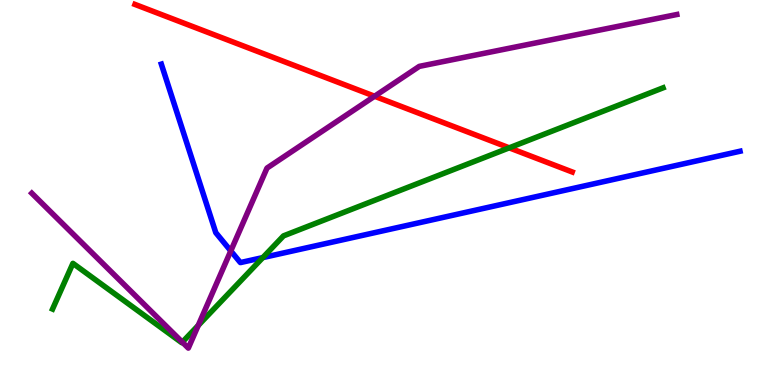[{'lines': ['blue', 'red'], 'intersections': []}, {'lines': ['green', 'red'], 'intersections': [{'x': 6.57, 'y': 6.16}]}, {'lines': ['purple', 'red'], 'intersections': [{'x': 4.83, 'y': 7.5}]}, {'lines': ['blue', 'green'], 'intersections': [{'x': 3.39, 'y': 3.31}]}, {'lines': ['blue', 'purple'], 'intersections': [{'x': 2.98, 'y': 3.48}]}, {'lines': ['green', 'purple'], 'intersections': [{'x': 2.35, 'y': 1.11}, {'x': 2.56, 'y': 1.55}]}]